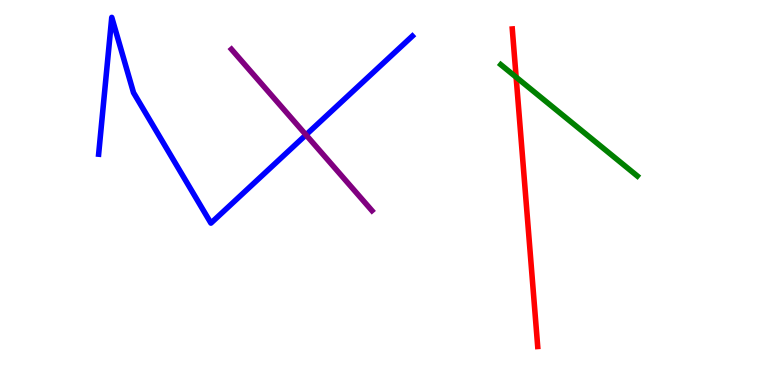[{'lines': ['blue', 'red'], 'intersections': []}, {'lines': ['green', 'red'], 'intersections': [{'x': 6.66, 'y': 8.0}]}, {'lines': ['purple', 'red'], 'intersections': []}, {'lines': ['blue', 'green'], 'intersections': []}, {'lines': ['blue', 'purple'], 'intersections': [{'x': 3.95, 'y': 6.5}]}, {'lines': ['green', 'purple'], 'intersections': []}]